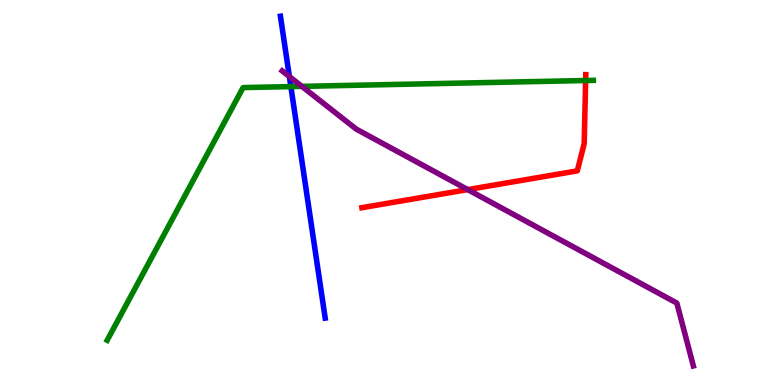[{'lines': ['blue', 'red'], 'intersections': []}, {'lines': ['green', 'red'], 'intersections': [{'x': 7.56, 'y': 7.91}]}, {'lines': ['purple', 'red'], 'intersections': [{'x': 6.04, 'y': 5.08}]}, {'lines': ['blue', 'green'], 'intersections': [{'x': 3.75, 'y': 7.75}]}, {'lines': ['blue', 'purple'], 'intersections': [{'x': 3.73, 'y': 8.01}]}, {'lines': ['green', 'purple'], 'intersections': [{'x': 3.9, 'y': 7.76}]}]